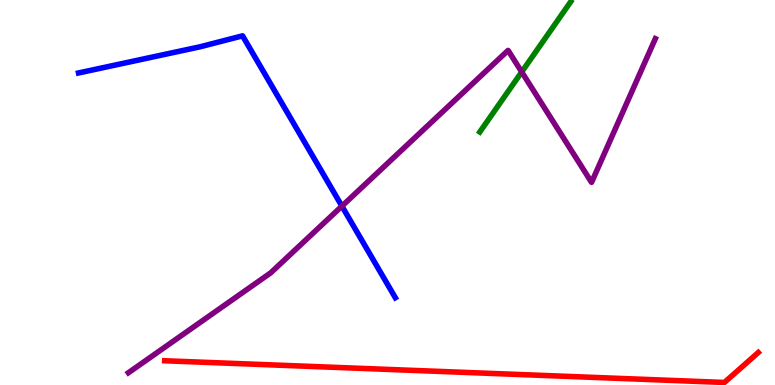[{'lines': ['blue', 'red'], 'intersections': []}, {'lines': ['green', 'red'], 'intersections': []}, {'lines': ['purple', 'red'], 'intersections': []}, {'lines': ['blue', 'green'], 'intersections': []}, {'lines': ['blue', 'purple'], 'intersections': [{'x': 4.41, 'y': 4.65}]}, {'lines': ['green', 'purple'], 'intersections': [{'x': 6.73, 'y': 8.13}]}]